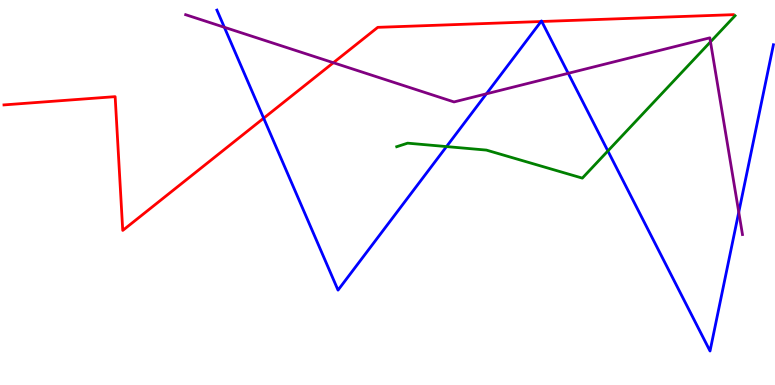[{'lines': ['blue', 'red'], 'intersections': [{'x': 3.4, 'y': 6.93}, {'x': 6.98, 'y': 9.44}, {'x': 6.99, 'y': 9.44}]}, {'lines': ['green', 'red'], 'intersections': []}, {'lines': ['purple', 'red'], 'intersections': [{'x': 4.3, 'y': 8.37}]}, {'lines': ['blue', 'green'], 'intersections': [{'x': 5.76, 'y': 6.19}, {'x': 7.84, 'y': 6.08}]}, {'lines': ['blue', 'purple'], 'intersections': [{'x': 2.89, 'y': 9.29}, {'x': 6.28, 'y': 7.56}, {'x': 7.33, 'y': 8.1}, {'x': 9.53, 'y': 4.49}]}, {'lines': ['green', 'purple'], 'intersections': [{'x': 9.17, 'y': 8.91}]}]